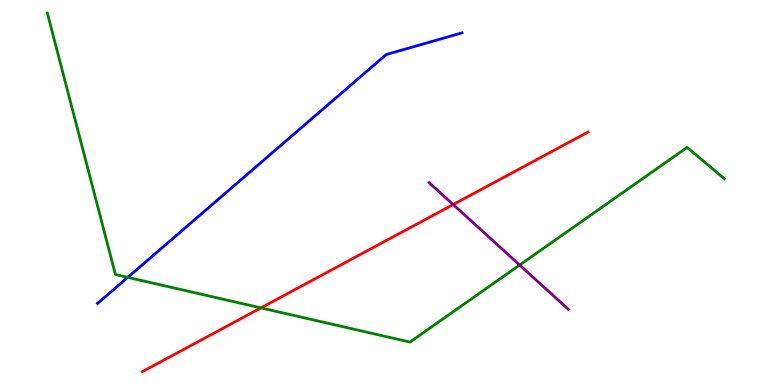[{'lines': ['blue', 'red'], 'intersections': []}, {'lines': ['green', 'red'], 'intersections': [{'x': 3.37, 'y': 2.0}]}, {'lines': ['purple', 'red'], 'intersections': [{'x': 5.85, 'y': 4.69}]}, {'lines': ['blue', 'green'], 'intersections': [{'x': 1.65, 'y': 2.8}]}, {'lines': ['blue', 'purple'], 'intersections': []}, {'lines': ['green', 'purple'], 'intersections': [{'x': 6.71, 'y': 3.12}]}]